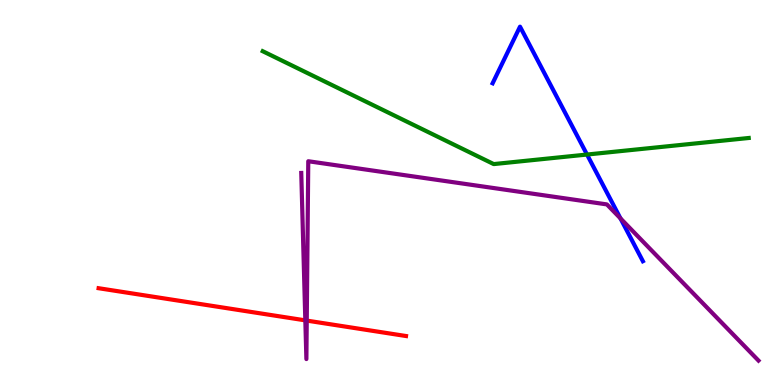[{'lines': ['blue', 'red'], 'intersections': []}, {'lines': ['green', 'red'], 'intersections': []}, {'lines': ['purple', 'red'], 'intersections': [{'x': 3.94, 'y': 1.68}, {'x': 3.96, 'y': 1.67}]}, {'lines': ['blue', 'green'], 'intersections': [{'x': 7.57, 'y': 5.99}]}, {'lines': ['blue', 'purple'], 'intersections': [{'x': 8.01, 'y': 4.33}]}, {'lines': ['green', 'purple'], 'intersections': []}]